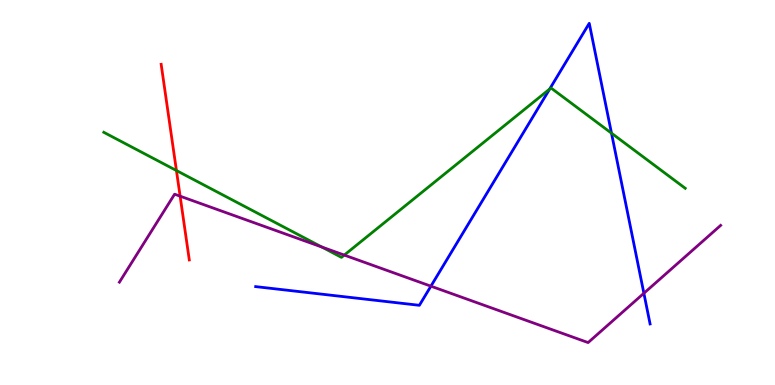[{'lines': ['blue', 'red'], 'intersections': []}, {'lines': ['green', 'red'], 'intersections': [{'x': 2.28, 'y': 5.57}]}, {'lines': ['purple', 'red'], 'intersections': [{'x': 2.32, 'y': 4.9}]}, {'lines': ['blue', 'green'], 'intersections': [{'x': 7.09, 'y': 7.69}, {'x': 7.89, 'y': 6.54}]}, {'lines': ['blue', 'purple'], 'intersections': [{'x': 5.56, 'y': 2.57}, {'x': 8.31, 'y': 2.38}]}, {'lines': ['green', 'purple'], 'intersections': [{'x': 4.15, 'y': 3.58}, {'x': 4.44, 'y': 3.37}]}]